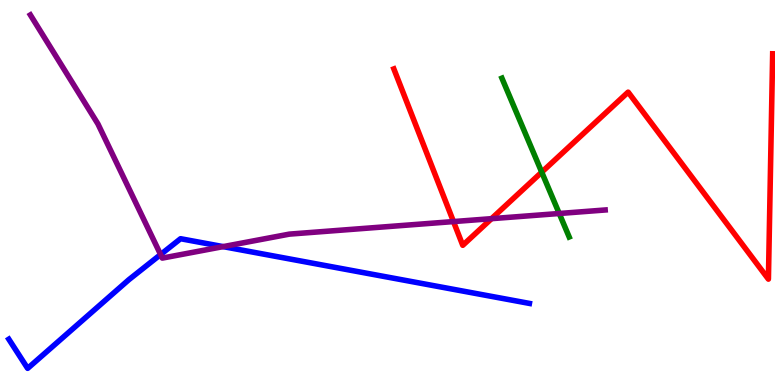[{'lines': ['blue', 'red'], 'intersections': []}, {'lines': ['green', 'red'], 'intersections': [{'x': 6.99, 'y': 5.53}]}, {'lines': ['purple', 'red'], 'intersections': [{'x': 5.85, 'y': 4.24}, {'x': 6.34, 'y': 4.32}]}, {'lines': ['blue', 'green'], 'intersections': []}, {'lines': ['blue', 'purple'], 'intersections': [{'x': 2.07, 'y': 3.39}, {'x': 2.88, 'y': 3.59}]}, {'lines': ['green', 'purple'], 'intersections': [{'x': 7.22, 'y': 4.45}]}]